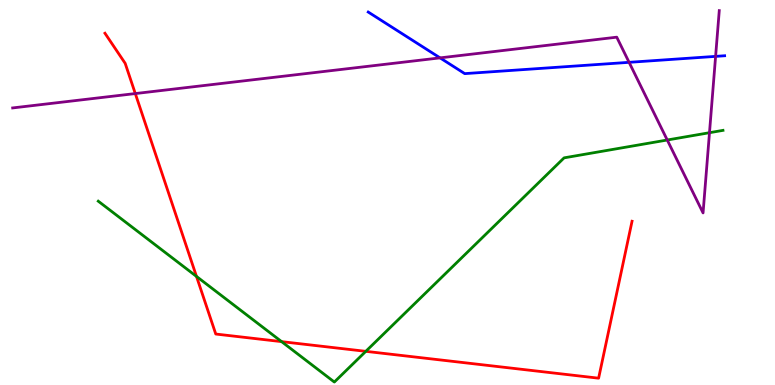[{'lines': ['blue', 'red'], 'intersections': []}, {'lines': ['green', 'red'], 'intersections': [{'x': 2.54, 'y': 2.82}, {'x': 3.63, 'y': 1.13}, {'x': 4.72, 'y': 0.874}]}, {'lines': ['purple', 'red'], 'intersections': [{'x': 1.75, 'y': 7.57}]}, {'lines': ['blue', 'green'], 'intersections': []}, {'lines': ['blue', 'purple'], 'intersections': [{'x': 5.68, 'y': 8.5}, {'x': 8.12, 'y': 8.38}, {'x': 9.23, 'y': 8.54}]}, {'lines': ['green', 'purple'], 'intersections': [{'x': 8.61, 'y': 6.36}, {'x': 9.15, 'y': 6.55}]}]